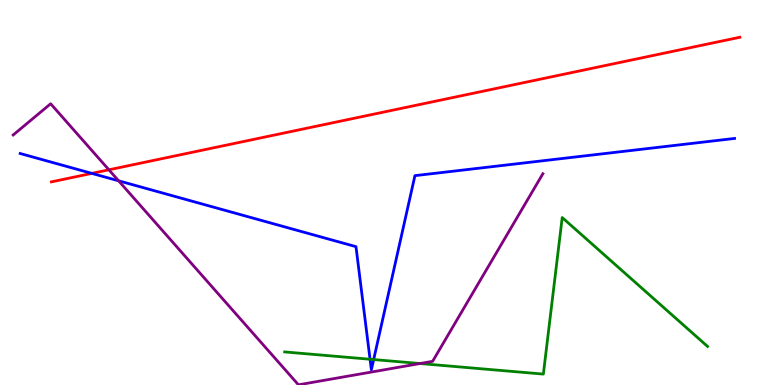[{'lines': ['blue', 'red'], 'intersections': [{'x': 1.18, 'y': 5.5}]}, {'lines': ['green', 'red'], 'intersections': []}, {'lines': ['purple', 'red'], 'intersections': [{'x': 1.4, 'y': 5.59}]}, {'lines': ['blue', 'green'], 'intersections': [{'x': 4.77, 'y': 0.669}, {'x': 4.82, 'y': 0.661}]}, {'lines': ['blue', 'purple'], 'intersections': [{'x': 1.53, 'y': 5.3}]}, {'lines': ['green', 'purple'], 'intersections': [{'x': 5.42, 'y': 0.558}]}]